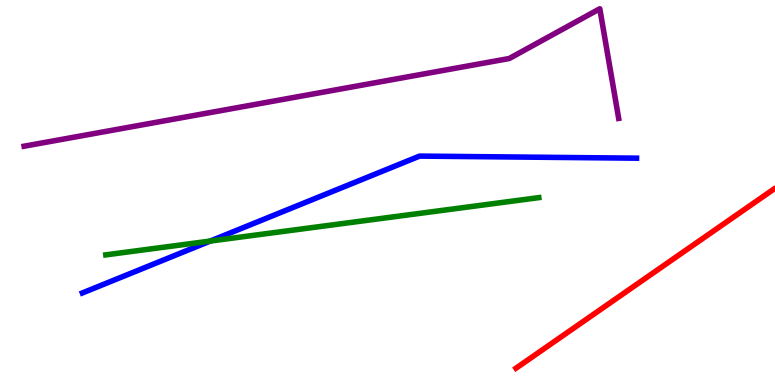[{'lines': ['blue', 'red'], 'intersections': []}, {'lines': ['green', 'red'], 'intersections': []}, {'lines': ['purple', 'red'], 'intersections': []}, {'lines': ['blue', 'green'], 'intersections': [{'x': 2.71, 'y': 3.74}]}, {'lines': ['blue', 'purple'], 'intersections': []}, {'lines': ['green', 'purple'], 'intersections': []}]